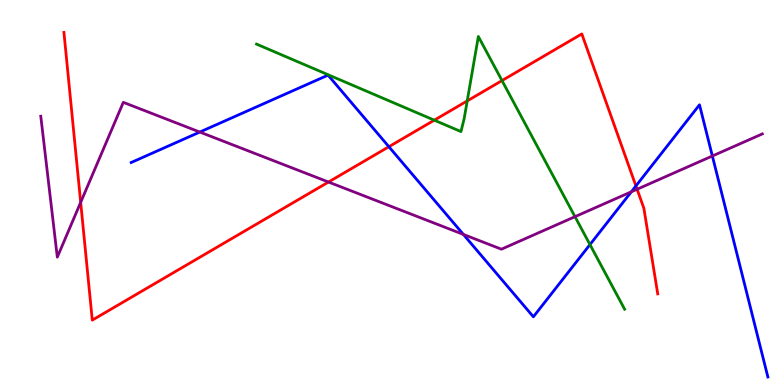[{'lines': ['blue', 'red'], 'intersections': [{'x': 5.02, 'y': 6.19}, {'x': 8.21, 'y': 5.17}]}, {'lines': ['green', 'red'], 'intersections': [{'x': 5.6, 'y': 6.88}, {'x': 6.03, 'y': 7.38}, {'x': 6.48, 'y': 7.91}]}, {'lines': ['purple', 'red'], 'intersections': [{'x': 1.04, 'y': 4.74}, {'x': 4.24, 'y': 5.27}, {'x': 8.22, 'y': 5.08}]}, {'lines': ['blue', 'green'], 'intersections': [{'x': 7.61, 'y': 3.65}]}, {'lines': ['blue', 'purple'], 'intersections': [{'x': 2.58, 'y': 6.57}, {'x': 5.98, 'y': 3.91}, {'x': 8.15, 'y': 5.02}, {'x': 9.19, 'y': 5.95}]}, {'lines': ['green', 'purple'], 'intersections': [{'x': 7.42, 'y': 4.37}]}]